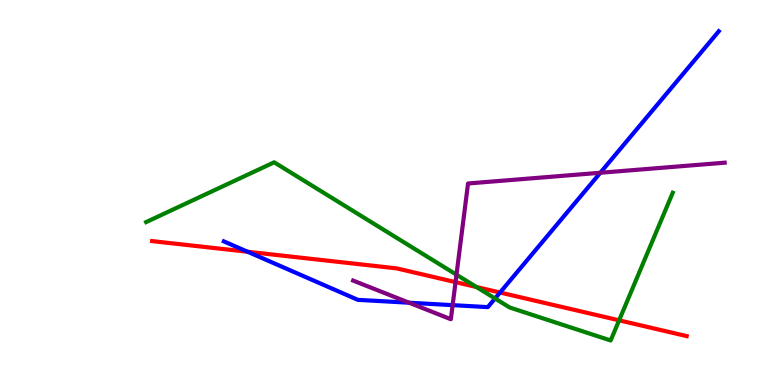[{'lines': ['blue', 'red'], 'intersections': [{'x': 3.19, 'y': 3.46}, {'x': 6.45, 'y': 2.4}]}, {'lines': ['green', 'red'], 'intersections': [{'x': 6.15, 'y': 2.55}, {'x': 7.99, 'y': 1.68}]}, {'lines': ['purple', 'red'], 'intersections': [{'x': 5.88, 'y': 2.67}]}, {'lines': ['blue', 'green'], 'intersections': [{'x': 6.39, 'y': 2.25}]}, {'lines': ['blue', 'purple'], 'intersections': [{'x': 5.28, 'y': 2.14}, {'x': 5.84, 'y': 2.07}, {'x': 7.75, 'y': 5.51}]}, {'lines': ['green', 'purple'], 'intersections': [{'x': 5.89, 'y': 2.86}]}]